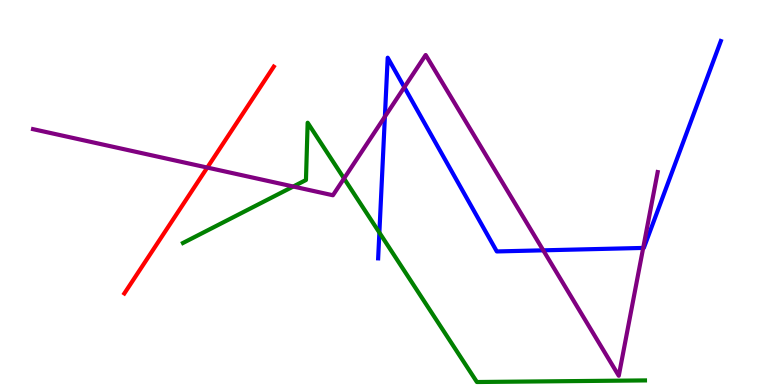[{'lines': ['blue', 'red'], 'intersections': []}, {'lines': ['green', 'red'], 'intersections': []}, {'lines': ['purple', 'red'], 'intersections': [{'x': 2.67, 'y': 5.65}]}, {'lines': ['blue', 'green'], 'intersections': [{'x': 4.9, 'y': 3.96}]}, {'lines': ['blue', 'purple'], 'intersections': [{'x': 4.97, 'y': 6.97}, {'x': 5.22, 'y': 7.73}, {'x': 7.01, 'y': 3.5}, {'x': 8.3, 'y': 3.56}]}, {'lines': ['green', 'purple'], 'intersections': [{'x': 3.78, 'y': 5.16}, {'x': 4.44, 'y': 5.36}]}]